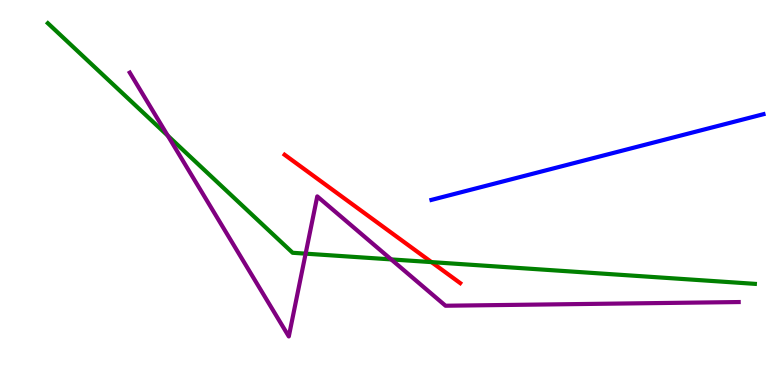[{'lines': ['blue', 'red'], 'intersections': []}, {'lines': ['green', 'red'], 'intersections': [{'x': 5.57, 'y': 3.19}]}, {'lines': ['purple', 'red'], 'intersections': []}, {'lines': ['blue', 'green'], 'intersections': []}, {'lines': ['blue', 'purple'], 'intersections': []}, {'lines': ['green', 'purple'], 'intersections': [{'x': 2.17, 'y': 6.48}, {'x': 3.94, 'y': 3.41}, {'x': 5.05, 'y': 3.26}]}]